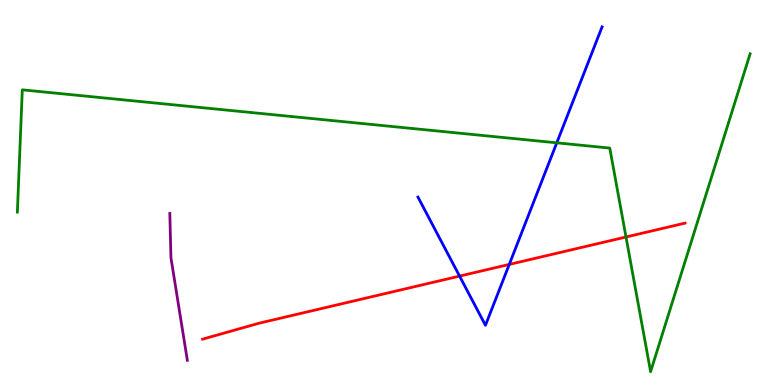[{'lines': ['blue', 'red'], 'intersections': [{'x': 5.93, 'y': 2.83}, {'x': 6.57, 'y': 3.13}]}, {'lines': ['green', 'red'], 'intersections': [{'x': 8.08, 'y': 3.84}]}, {'lines': ['purple', 'red'], 'intersections': []}, {'lines': ['blue', 'green'], 'intersections': [{'x': 7.18, 'y': 6.29}]}, {'lines': ['blue', 'purple'], 'intersections': []}, {'lines': ['green', 'purple'], 'intersections': []}]